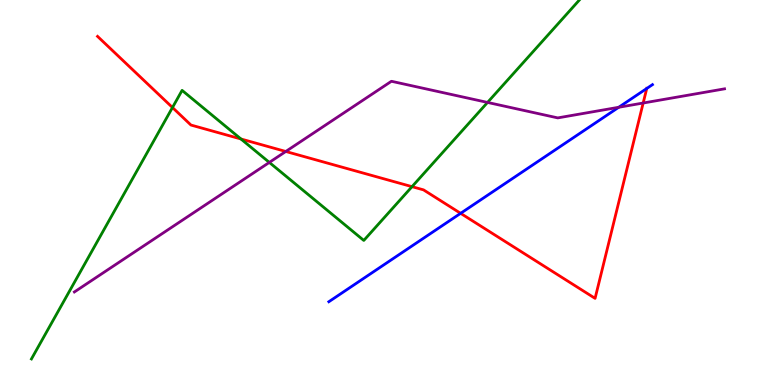[{'lines': ['blue', 'red'], 'intersections': [{'x': 5.94, 'y': 4.46}, {'x': 8.35, 'y': 7.7}]}, {'lines': ['green', 'red'], 'intersections': [{'x': 2.23, 'y': 7.21}, {'x': 3.11, 'y': 6.39}, {'x': 5.32, 'y': 5.15}]}, {'lines': ['purple', 'red'], 'intersections': [{'x': 3.69, 'y': 6.07}, {'x': 8.3, 'y': 7.32}]}, {'lines': ['blue', 'green'], 'intersections': []}, {'lines': ['blue', 'purple'], 'intersections': [{'x': 7.98, 'y': 7.21}]}, {'lines': ['green', 'purple'], 'intersections': [{'x': 3.48, 'y': 5.78}, {'x': 6.29, 'y': 7.34}]}]